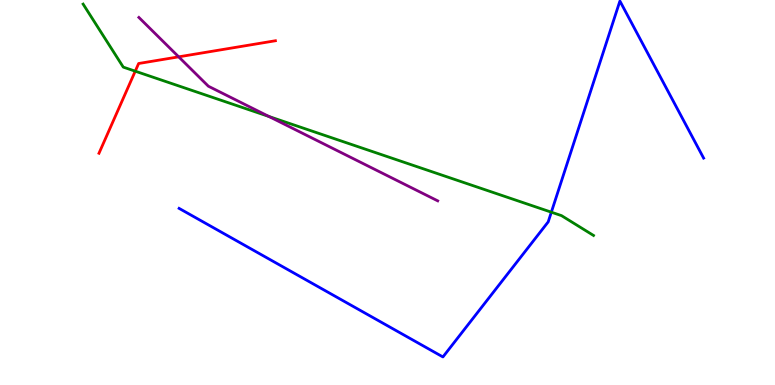[{'lines': ['blue', 'red'], 'intersections': []}, {'lines': ['green', 'red'], 'intersections': [{'x': 1.75, 'y': 8.15}]}, {'lines': ['purple', 'red'], 'intersections': [{'x': 2.31, 'y': 8.52}]}, {'lines': ['blue', 'green'], 'intersections': [{'x': 7.11, 'y': 4.49}]}, {'lines': ['blue', 'purple'], 'intersections': []}, {'lines': ['green', 'purple'], 'intersections': [{'x': 3.47, 'y': 6.97}]}]